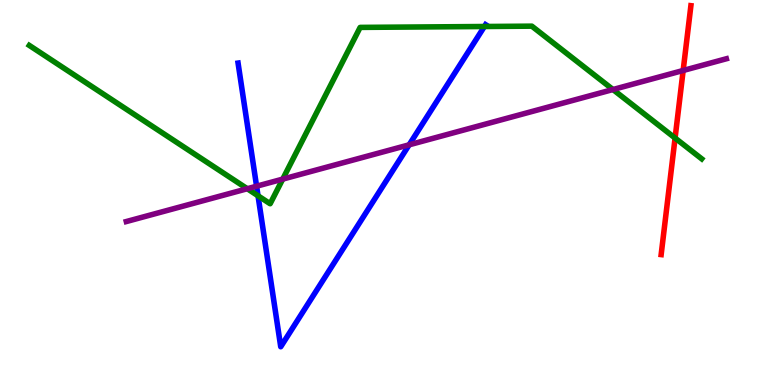[{'lines': ['blue', 'red'], 'intersections': []}, {'lines': ['green', 'red'], 'intersections': [{'x': 8.71, 'y': 6.41}]}, {'lines': ['purple', 'red'], 'intersections': [{'x': 8.81, 'y': 8.17}]}, {'lines': ['blue', 'green'], 'intersections': [{'x': 3.33, 'y': 4.91}, {'x': 6.25, 'y': 9.31}]}, {'lines': ['blue', 'purple'], 'intersections': [{'x': 3.31, 'y': 5.16}, {'x': 5.28, 'y': 6.24}]}, {'lines': ['green', 'purple'], 'intersections': [{'x': 3.19, 'y': 5.1}, {'x': 3.65, 'y': 5.35}, {'x': 7.91, 'y': 7.67}]}]